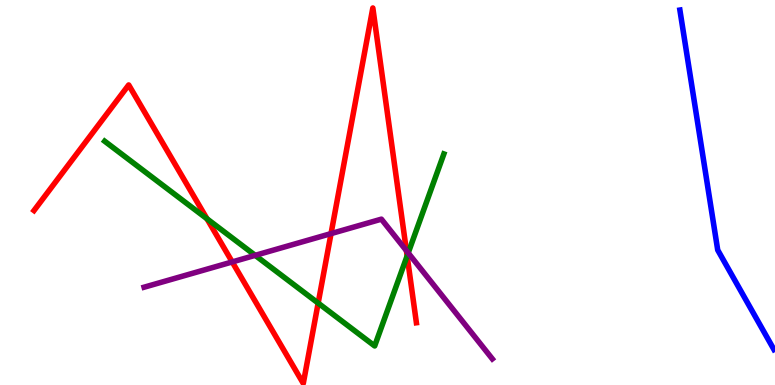[{'lines': ['blue', 'red'], 'intersections': []}, {'lines': ['green', 'red'], 'intersections': [{'x': 2.67, 'y': 4.32}, {'x': 4.11, 'y': 2.13}, {'x': 5.25, 'y': 3.35}]}, {'lines': ['purple', 'red'], 'intersections': [{'x': 3.0, 'y': 3.2}, {'x': 4.27, 'y': 3.93}, {'x': 5.24, 'y': 3.49}]}, {'lines': ['blue', 'green'], 'intersections': []}, {'lines': ['blue', 'purple'], 'intersections': []}, {'lines': ['green', 'purple'], 'intersections': [{'x': 3.29, 'y': 3.37}, {'x': 5.27, 'y': 3.43}]}]